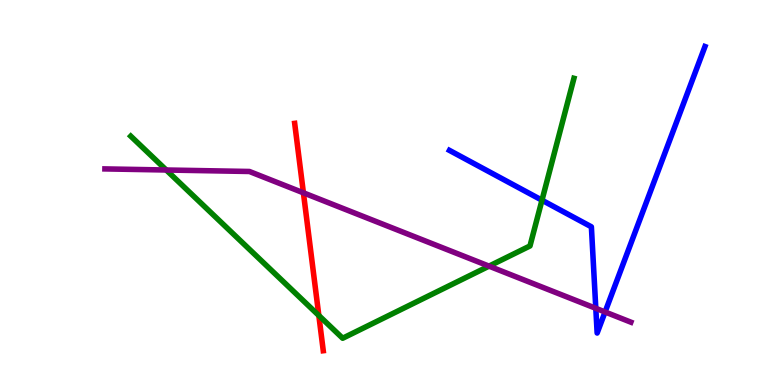[{'lines': ['blue', 'red'], 'intersections': []}, {'lines': ['green', 'red'], 'intersections': [{'x': 4.11, 'y': 1.8}]}, {'lines': ['purple', 'red'], 'intersections': [{'x': 3.91, 'y': 4.99}]}, {'lines': ['blue', 'green'], 'intersections': [{'x': 6.99, 'y': 4.8}]}, {'lines': ['blue', 'purple'], 'intersections': [{'x': 7.69, 'y': 1.99}, {'x': 7.81, 'y': 1.9}]}, {'lines': ['green', 'purple'], 'intersections': [{'x': 2.15, 'y': 5.58}, {'x': 6.31, 'y': 3.09}]}]